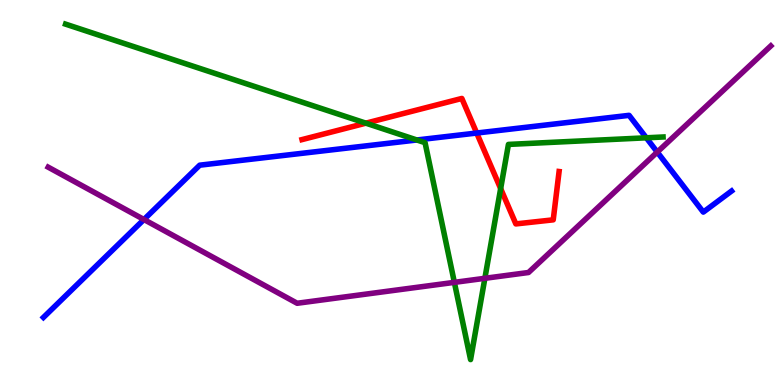[{'lines': ['blue', 'red'], 'intersections': [{'x': 6.15, 'y': 6.54}]}, {'lines': ['green', 'red'], 'intersections': [{'x': 4.72, 'y': 6.8}, {'x': 6.46, 'y': 5.1}]}, {'lines': ['purple', 'red'], 'intersections': []}, {'lines': ['blue', 'green'], 'intersections': [{'x': 5.38, 'y': 6.36}, {'x': 8.34, 'y': 6.42}]}, {'lines': ['blue', 'purple'], 'intersections': [{'x': 1.86, 'y': 4.3}, {'x': 8.48, 'y': 6.05}]}, {'lines': ['green', 'purple'], 'intersections': [{'x': 5.86, 'y': 2.67}, {'x': 6.26, 'y': 2.77}]}]